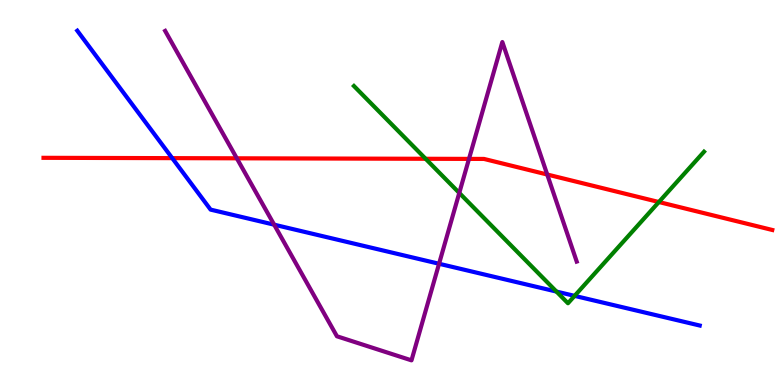[{'lines': ['blue', 'red'], 'intersections': [{'x': 2.22, 'y': 5.89}]}, {'lines': ['green', 'red'], 'intersections': [{'x': 5.49, 'y': 5.88}, {'x': 8.5, 'y': 4.75}]}, {'lines': ['purple', 'red'], 'intersections': [{'x': 3.06, 'y': 5.89}, {'x': 6.05, 'y': 5.87}, {'x': 7.06, 'y': 5.47}]}, {'lines': ['blue', 'green'], 'intersections': [{'x': 7.18, 'y': 2.43}, {'x': 7.41, 'y': 2.31}]}, {'lines': ['blue', 'purple'], 'intersections': [{'x': 3.54, 'y': 4.16}, {'x': 5.67, 'y': 3.15}]}, {'lines': ['green', 'purple'], 'intersections': [{'x': 5.93, 'y': 4.99}]}]